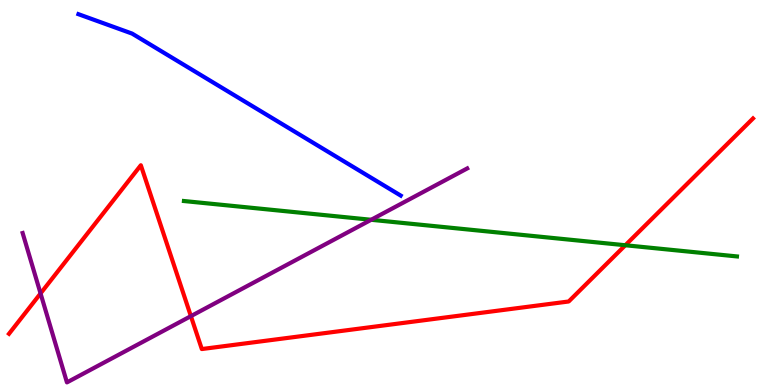[{'lines': ['blue', 'red'], 'intersections': []}, {'lines': ['green', 'red'], 'intersections': [{'x': 8.07, 'y': 3.63}]}, {'lines': ['purple', 'red'], 'intersections': [{'x': 0.523, 'y': 2.38}, {'x': 2.46, 'y': 1.79}]}, {'lines': ['blue', 'green'], 'intersections': []}, {'lines': ['blue', 'purple'], 'intersections': []}, {'lines': ['green', 'purple'], 'intersections': [{'x': 4.79, 'y': 4.29}]}]